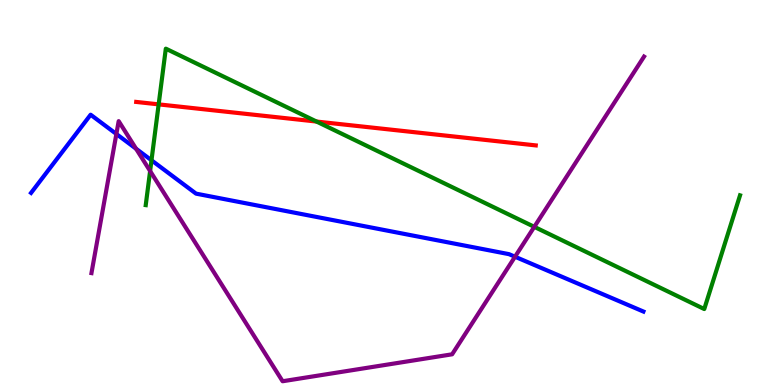[{'lines': ['blue', 'red'], 'intersections': []}, {'lines': ['green', 'red'], 'intersections': [{'x': 2.05, 'y': 7.29}, {'x': 4.08, 'y': 6.84}]}, {'lines': ['purple', 'red'], 'intersections': []}, {'lines': ['blue', 'green'], 'intersections': [{'x': 1.95, 'y': 5.84}]}, {'lines': ['blue', 'purple'], 'intersections': [{'x': 1.5, 'y': 6.52}, {'x': 1.76, 'y': 6.14}, {'x': 6.65, 'y': 3.33}]}, {'lines': ['green', 'purple'], 'intersections': [{'x': 1.94, 'y': 5.56}, {'x': 6.89, 'y': 4.11}]}]